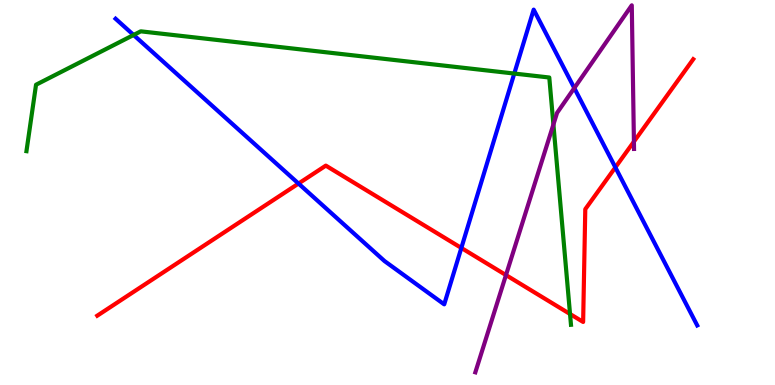[{'lines': ['blue', 'red'], 'intersections': [{'x': 3.85, 'y': 5.23}, {'x': 5.95, 'y': 3.56}, {'x': 7.94, 'y': 5.65}]}, {'lines': ['green', 'red'], 'intersections': [{'x': 7.36, 'y': 1.84}]}, {'lines': ['purple', 'red'], 'intersections': [{'x': 6.53, 'y': 2.86}, {'x': 8.18, 'y': 6.32}]}, {'lines': ['blue', 'green'], 'intersections': [{'x': 1.72, 'y': 9.09}, {'x': 6.64, 'y': 8.09}]}, {'lines': ['blue', 'purple'], 'intersections': [{'x': 7.41, 'y': 7.71}]}, {'lines': ['green', 'purple'], 'intersections': [{'x': 7.14, 'y': 6.77}]}]